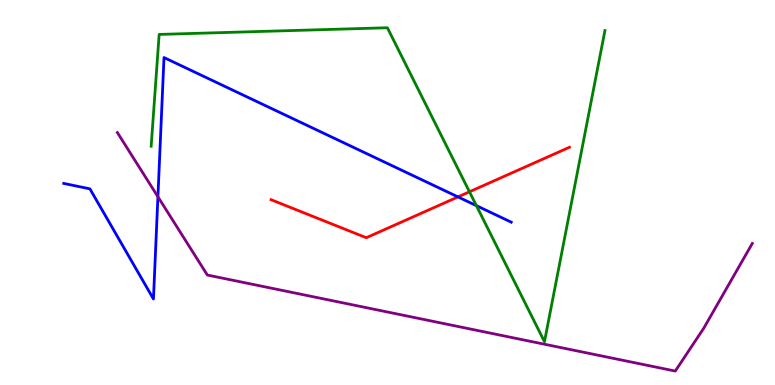[{'lines': ['blue', 'red'], 'intersections': [{'x': 5.91, 'y': 4.89}]}, {'lines': ['green', 'red'], 'intersections': [{'x': 6.06, 'y': 5.02}]}, {'lines': ['purple', 'red'], 'intersections': []}, {'lines': ['blue', 'green'], 'intersections': [{'x': 6.15, 'y': 4.66}]}, {'lines': ['blue', 'purple'], 'intersections': [{'x': 2.04, 'y': 4.89}]}, {'lines': ['green', 'purple'], 'intersections': []}]